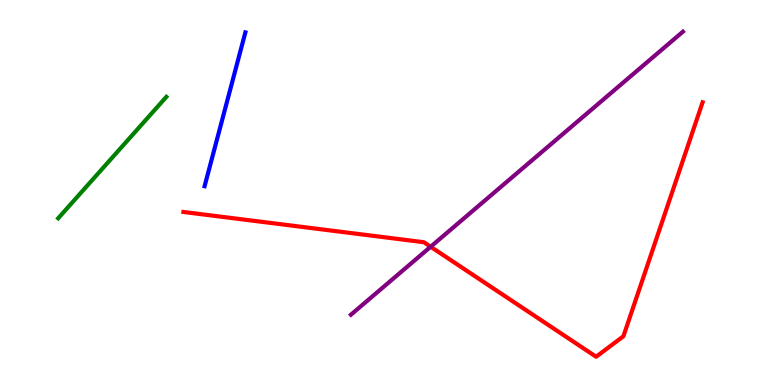[{'lines': ['blue', 'red'], 'intersections': []}, {'lines': ['green', 'red'], 'intersections': []}, {'lines': ['purple', 'red'], 'intersections': [{'x': 5.56, 'y': 3.59}]}, {'lines': ['blue', 'green'], 'intersections': []}, {'lines': ['blue', 'purple'], 'intersections': []}, {'lines': ['green', 'purple'], 'intersections': []}]